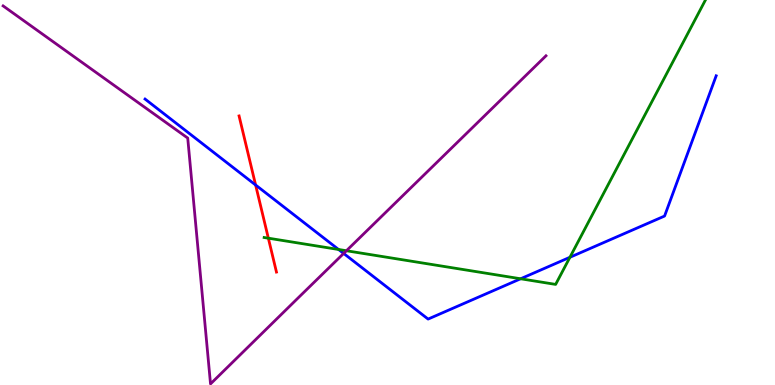[{'lines': ['blue', 'red'], 'intersections': [{'x': 3.3, 'y': 5.19}]}, {'lines': ['green', 'red'], 'intersections': [{'x': 3.46, 'y': 3.81}]}, {'lines': ['purple', 'red'], 'intersections': []}, {'lines': ['blue', 'green'], 'intersections': [{'x': 4.37, 'y': 3.52}, {'x': 6.72, 'y': 2.76}, {'x': 7.35, 'y': 3.32}]}, {'lines': ['blue', 'purple'], 'intersections': [{'x': 4.43, 'y': 3.42}]}, {'lines': ['green', 'purple'], 'intersections': [{'x': 4.47, 'y': 3.49}]}]